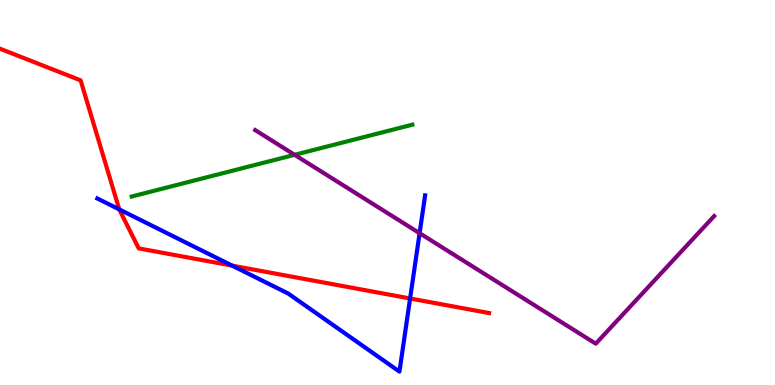[{'lines': ['blue', 'red'], 'intersections': [{'x': 1.54, 'y': 4.56}, {'x': 3.0, 'y': 3.1}, {'x': 5.29, 'y': 2.25}]}, {'lines': ['green', 'red'], 'intersections': []}, {'lines': ['purple', 'red'], 'intersections': []}, {'lines': ['blue', 'green'], 'intersections': []}, {'lines': ['blue', 'purple'], 'intersections': [{'x': 5.41, 'y': 3.94}]}, {'lines': ['green', 'purple'], 'intersections': [{'x': 3.8, 'y': 5.98}]}]